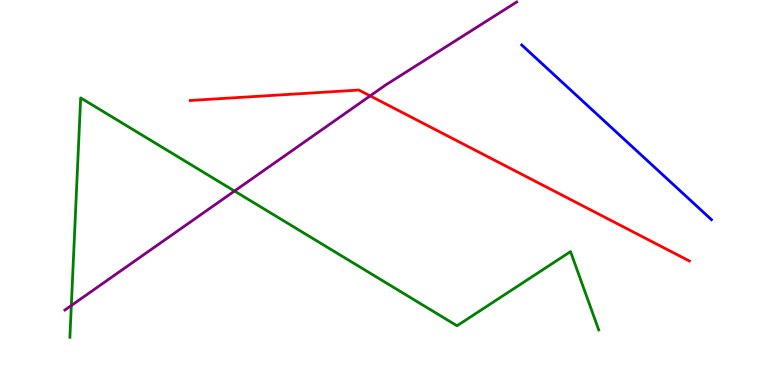[{'lines': ['blue', 'red'], 'intersections': []}, {'lines': ['green', 'red'], 'intersections': []}, {'lines': ['purple', 'red'], 'intersections': [{'x': 4.78, 'y': 7.51}]}, {'lines': ['blue', 'green'], 'intersections': []}, {'lines': ['blue', 'purple'], 'intersections': []}, {'lines': ['green', 'purple'], 'intersections': [{'x': 0.92, 'y': 2.06}, {'x': 3.03, 'y': 5.04}]}]